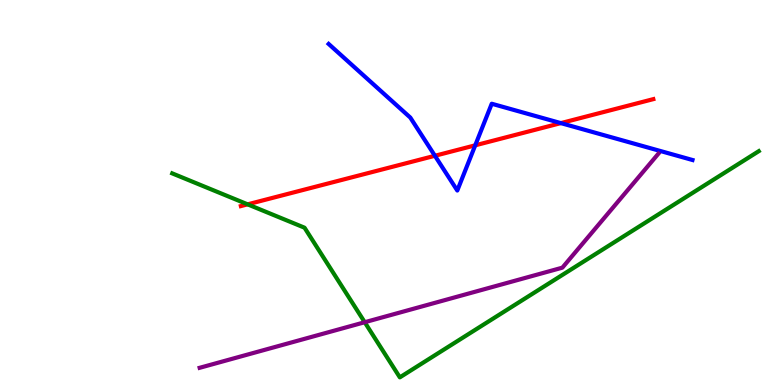[{'lines': ['blue', 'red'], 'intersections': [{'x': 5.61, 'y': 5.95}, {'x': 6.13, 'y': 6.23}, {'x': 7.24, 'y': 6.8}]}, {'lines': ['green', 'red'], 'intersections': [{'x': 3.2, 'y': 4.69}]}, {'lines': ['purple', 'red'], 'intersections': []}, {'lines': ['blue', 'green'], 'intersections': []}, {'lines': ['blue', 'purple'], 'intersections': []}, {'lines': ['green', 'purple'], 'intersections': [{'x': 4.71, 'y': 1.63}]}]